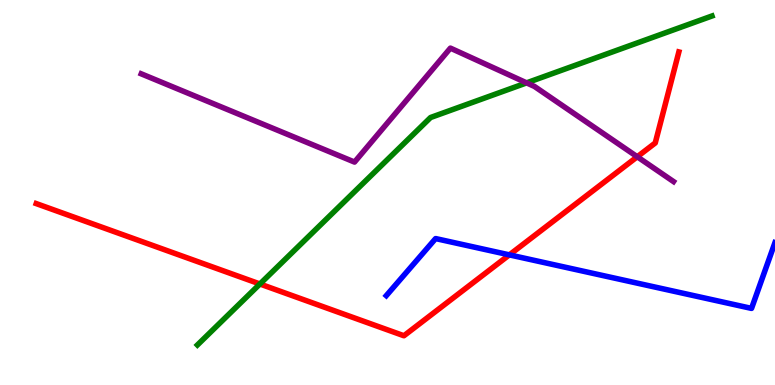[{'lines': ['blue', 'red'], 'intersections': [{'x': 6.57, 'y': 3.38}]}, {'lines': ['green', 'red'], 'intersections': [{'x': 3.35, 'y': 2.62}]}, {'lines': ['purple', 'red'], 'intersections': [{'x': 8.22, 'y': 5.93}]}, {'lines': ['blue', 'green'], 'intersections': []}, {'lines': ['blue', 'purple'], 'intersections': []}, {'lines': ['green', 'purple'], 'intersections': [{'x': 6.79, 'y': 7.85}]}]